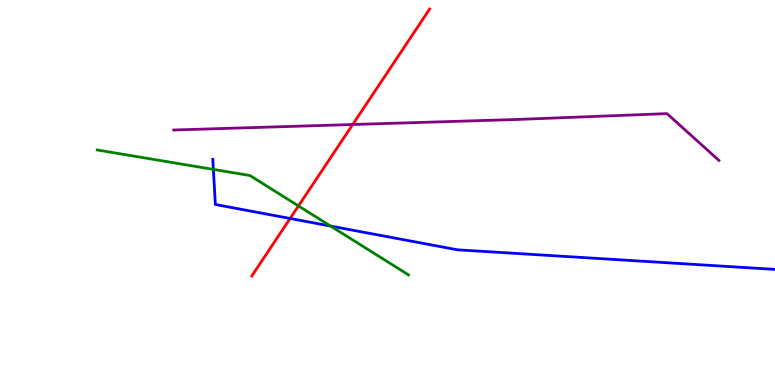[{'lines': ['blue', 'red'], 'intersections': [{'x': 3.74, 'y': 4.33}]}, {'lines': ['green', 'red'], 'intersections': [{'x': 3.85, 'y': 4.65}]}, {'lines': ['purple', 'red'], 'intersections': [{'x': 4.55, 'y': 6.77}]}, {'lines': ['blue', 'green'], 'intersections': [{'x': 2.75, 'y': 5.6}, {'x': 4.27, 'y': 4.13}]}, {'lines': ['blue', 'purple'], 'intersections': []}, {'lines': ['green', 'purple'], 'intersections': []}]